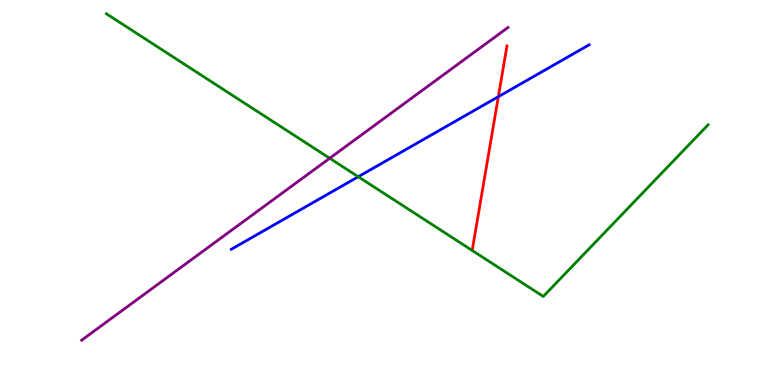[{'lines': ['blue', 'red'], 'intersections': [{'x': 6.43, 'y': 7.49}]}, {'lines': ['green', 'red'], 'intersections': []}, {'lines': ['purple', 'red'], 'intersections': []}, {'lines': ['blue', 'green'], 'intersections': [{'x': 4.62, 'y': 5.41}]}, {'lines': ['blue', 'purple'], 'intersections': []}, {'lines': ['green', 'purple'], 'intersections': [{'x': 4.25, 'y': 5.89}]}]